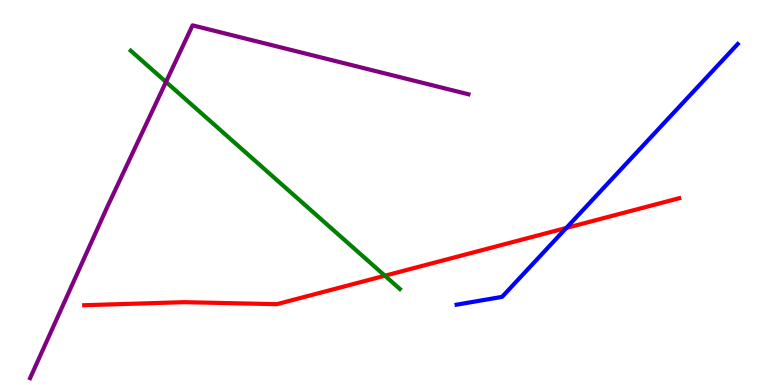[{'lines': ['blue', 'red'], 'intersections': [{'x': 7.31, 'y': 4.08}]}, {'lines': ['green', 'red'], 'intersections': [{'x': 4.97, 'y': 2.84}]}, {'lines': ['purple', 'red'], 'intersections': []}, {'lines': ['blue', 'green'], 'intersections': []}, {'lines': ['blue', 'purple'], 'intersections': []}, {'lines': ['green', 'purple'], 'intersections': [{'x': 2.14, 'y': 7.87}]}]